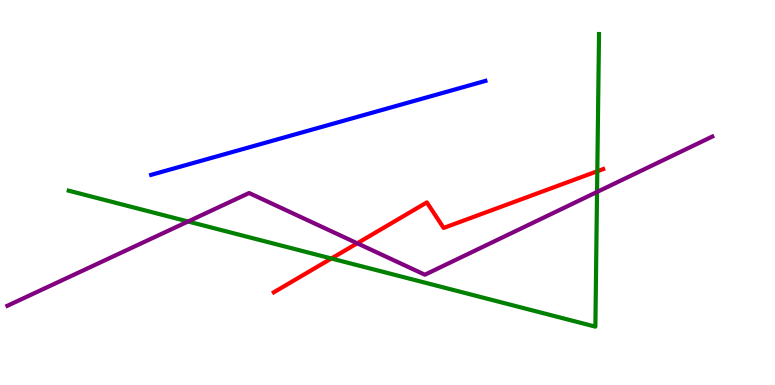[{'lines': ['blue', 'red'], 'intersections': []}, {'lines': ['green', 'red'], 'intersections': [{'x': 4.28, 'y': 3.29}, {'x': 7.71, 'y': 5.55}]}, {'lines': ['purple', 'red'], 'intersections': [{'x': 4.61, 'y': 3.68}]}, {'lines': ['blue', 'green'], 'intersections': []}, {'lines': ['blue', 'purple'], 'intersections': []}, {'lines': ['green', 'purple'], 'intersections': [{'x': 2.43, 'y': 4.25}, {'x': 7.7, 'y': 5.01}]}]